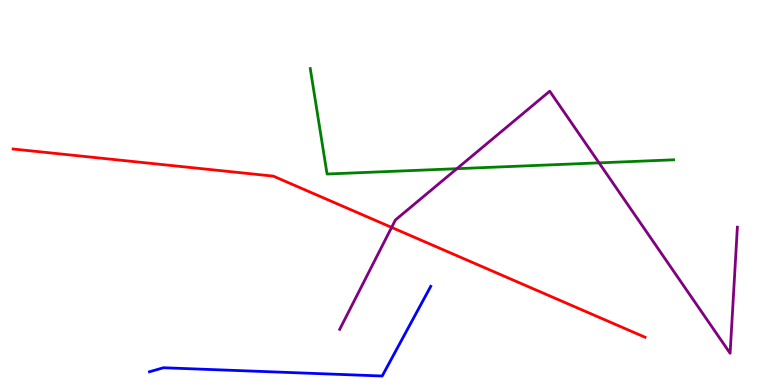[{'lines': ['blue', 'red'], 'intersections': []}, {'lines': ['green', 'red'], 'intersections': []}, {'lines': ['purple', 'red'], 'intersections': [{'x': 5.05, 'y': 4.09}]}, {'lines': ['blue', 'green'], 'intersections': []}, {'lines': ['blue', 'purple'], 'intersections': []}, {'lines': ['green', 'purple'], 'intersections': [{'x': 5.9, 'y': 5.62}, {'x': 7.73, 'y': 5.77}]}]